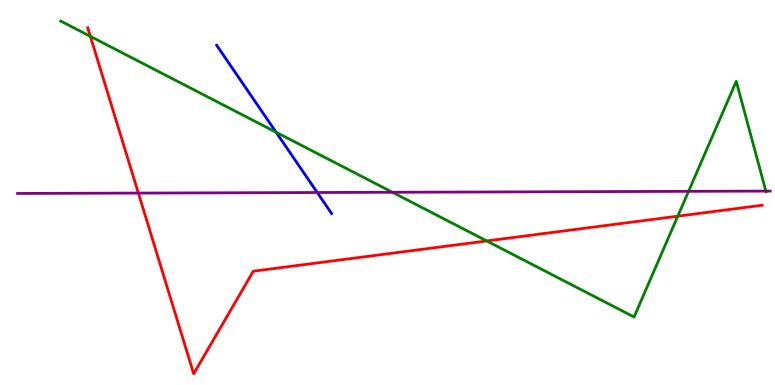[{'lines': ['blue', 'red'], 'intersections': []}, {'lines': ['green', 'red'], 'intersections': [{'x': 1.17, 'y': 9.05}, {'x': 6.28, 'y': 3.74}, {'x': 8.75, 'y': 4.38}]}, {'lines': ['purple', 'red'], 'intersections': [{'x': 1.79, 'y': 4.98}]}, {'lines': ['blue', 'green'], 'intersections': [{'x': 3.56, 'y': 6.57}]}, {'lines': ['blue', 'purple'], 'intersections': [{'x': 4.09, 'y': 5.0}]}, {'lines': ['green', 'purple'], 'intersections': [{'x': 5.06, 'y': 5.01}, {'x': 8.88, 'y': 5.03}, {'x': 9.88, 'y': 5.04}]}]